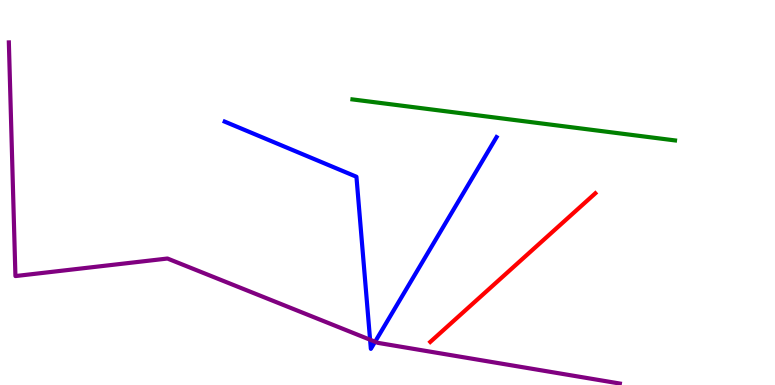[{'lines': ['blue', 'red'], 'intersections': []}, {'lines': ['green', 'red'], 'intersections': []}, {'lines': ['purple', 'red'], 'intersections': []}, {'lines': ['blue', 'green'], 'intersections': []}, {'lines': ['blue', 'purple'], 'intersections': [{'x': 4.78, 'y': 1.18}, {'x': 4.84, 'y': 1.12}]}, {'lines': ['green', 'purple'], 'intersections': []}]